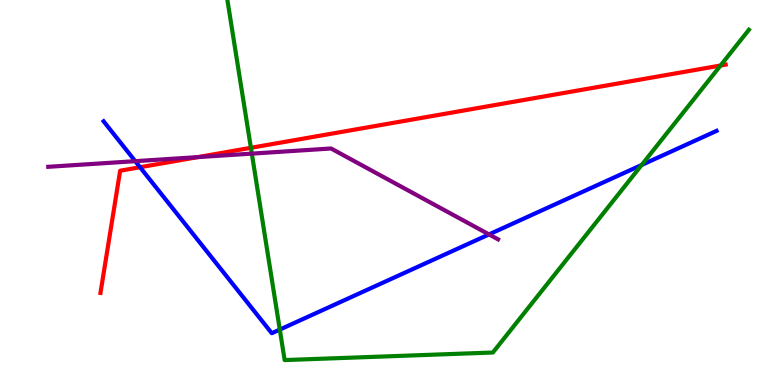[{'lines': ['blue', 'red'], 'intersections': [{'x': 1.81, 'y': 5.66}]}, {'lines': ['green', 'red'], 'intersections': [{'x': 3.24, 'y': 6.16}, {'x': 9.3, 'y': 8.3}]}, {'lines': ['purple', 'red'], 'intersections': [{'x': 2.55, 'y': 5.92}]}, {'lines': ['blue', 'green'], 'intersections': [{'x': 3.61, 'y': 1.44}, {'x': 8.28, 'y': 5.72}]}, {'lines': ['blue', 'purple'], 'intersections': [{'x': 1.75, 'y': 5.81}, {'x': 6.31, 'y': 3.91}]}, {'lines': ['green', 'purple'], 'intersections': [{'x': 3.25, 'y': 6.01}]}]